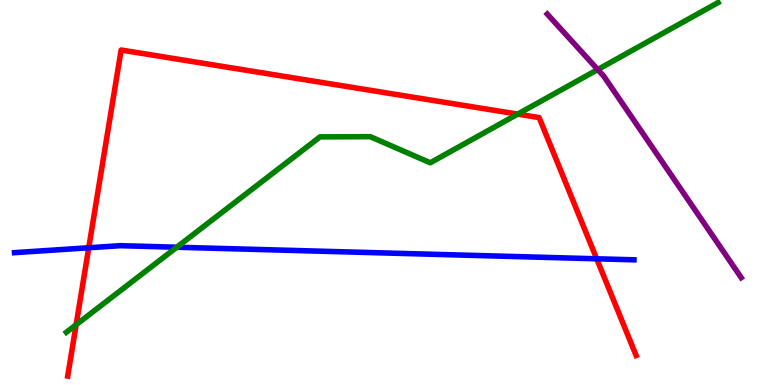[{'lines': ['blue', 'red'], 'intersections': [{'x': 1.15, 'y': 3.56}, {'x': 7.7, 'y': 3.28}]}, {'lines': ['green', 'red'], 'intersections': [{'x': 0.982, 'y': 1.56}, {'x': 6.68, 'y': 7.04}]}, {'lines': ['purple', 'red'], 'intersections': []}, {'lines': ['blue', 'green'], 'intersections': [{'x': 2.28, 'y': 3.58}]}, {'lines': ['blue', 'purple'], 'intersections': []}, {'lines': ['green', 'purple'], 'intersections': [{'x': 7.71, 'y': 8.19}]}]